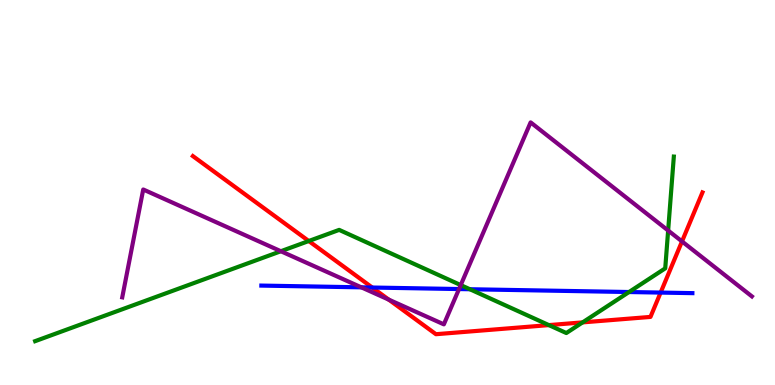[{'lines': ['blue', 'red'], 'intersections': [{'x': 4.8, 'y': 2.53}, {'x': 8.52, 'y': 2.4}]}, {'lines': ['green', 'red'], 'intersections': [{'x': 3.98, 'y': 3.74}, {'x': 7.08, 'y': 1.56}, {'x': 7.52, 'y': 1.63}]}, {'lines': ['purple', 'red'], 'intersections': [{'x': 5.02, 'y': 2.22}, {'x': 8.8, 'y': 3.73}]}, {'lines': ['blue', 'green'], 'intersections': [{'x': 6.06, 'y': 2.49}, {'x': 8.12, 'y': 2.41}]}, {'lines': ['blue', 'purple'], 'intersections': [{'x': 4.66, 'y': 2.54}, {'x': 5.92, 'y': 2.49}]}, {'lines': ['green', 'purple'], 'intersections': [{'x': 3.62, 'y': 3.47}, {'x': 5.94, 'y': 2.6}, {'x': 8.62, 'y': 4.01}]}]